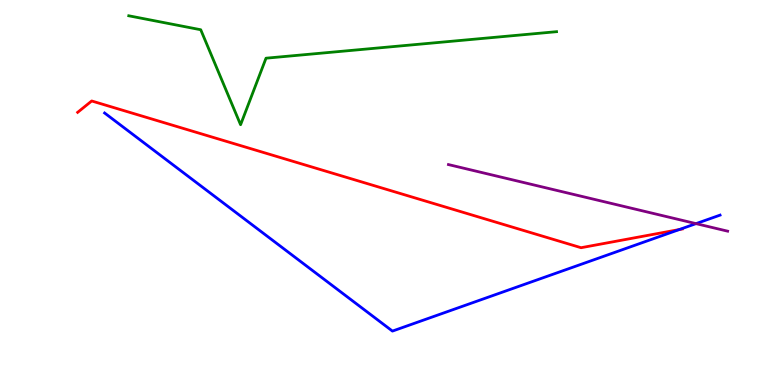[{'lines': ['blue', 'red'], 'intersections': [{'x': 8.77, 'y': 4.04}]}, {'lines': ['green', 'red'], 'intersections': []}, {'lines': ['purple', 'red'], 'intersections': []}, {'lines': ['blue', 'green'], 'intersections': []}, {'lines': ['blue', 'purple'], 'intersections': [{'x': 8.98, 'y': 4.19}]}, {'lines': ['green', 'purple'], 'intersections': []}]